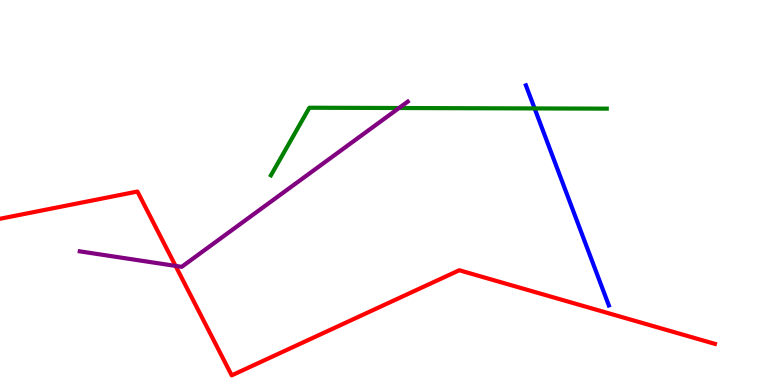[{'lines': ['blue', 'red'], 'intersections': []}, {'lines': ['green', 'red'], 'intersections': []}, {'lines': ['purple', 'red'], 'intersections': [{'x': 2.27, 'y': 3.09}]}, {'lines': ['blue', 'green'], 'intersections': [{'x': 6.9, 'y': 7.18}]}, {'lines': ['blue', 'purple'], 'intersections': []}, {'lines': ['green', 'purple'], 'intersections': [{'x': 5.15, 'y': 7.19}]}]